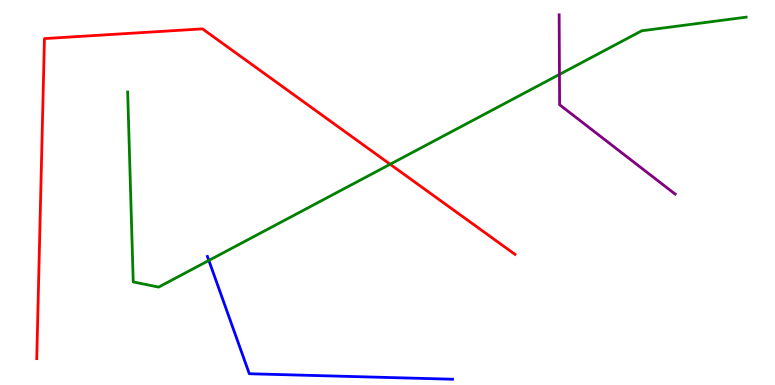[{'lines': ['blue', 'red'], 'intersections': []}, {'lines': ['green', 'red'], 'intersections': [{'x': 5.03, 'y': 5.73}]}, {'lines': ['purple', 'red'], 'intersections': []}, {'lines': ['blue', 'green'], 'intersections': [{'x': 2.69, 'y': 3.24}]}, {'lines': ['blue', 'purple'], 'intersections': []}, {'lines': ['green', 'purple'], 'intersections': [{'x': 7.22, 'y': 8.07}]}]